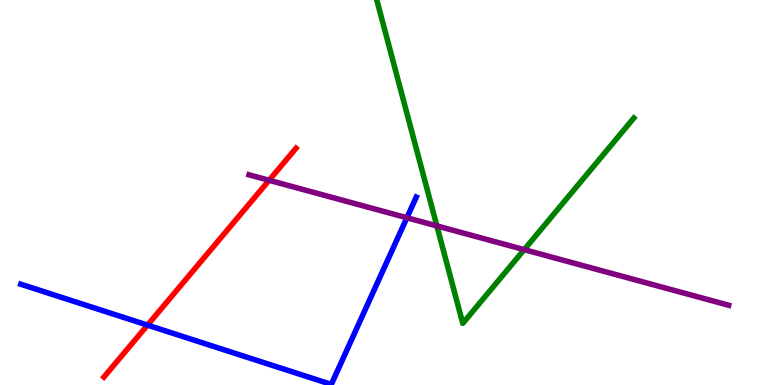[{'lines': ['blue', 'red'], 'intersections': [{'x': 1.9, 'y': 1.56}]}, {'lines': ['green', 'red'], 'intersections': []}, {'lines': ['purple', 'red'], 'intersections': [{'x': 3.47, 'y': 5.32}]}, {'lines': ['blue', 'green'], 'intersections': []}, {'lines': ['blue', 'purple'], 'intersections': [{'x': 5.25, 'y': 4.34}]}, {'lines': ['green', 'purple'], 'intersections': [{'x': 5.64, 'y': 4.13}, {'x': 6.76, 'y': 3.52}]}]